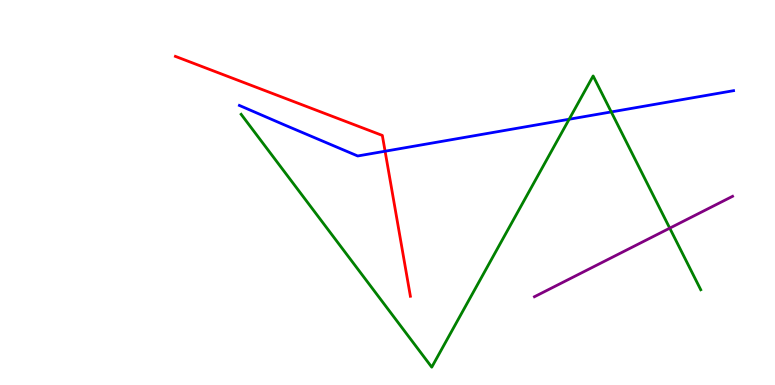[{'lines': ['blue', 'red'], 'intersections': [{'x': 4.97, 'y': 6.07}]}, {'lines': ['green', 'red'], 'intersections': []}, {'lines': ['purple', 'red'], 'intersections': []}, {'lines': ['blue', 'green'], 'intersections': [{'x': 7.34, 'y': 6.9}, {'x': 7.89, 'y': 7.09}]}, {'lines': ['blue', 'purple'], 'intersections': []}, {'lines': ['green', 'purple'], 'intersections': [{'x': 8.64, 'y': 4.07}]}]